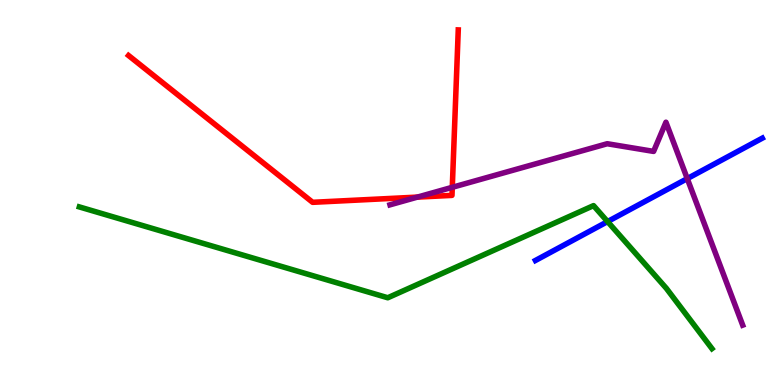[{'lines': ['blue', 'red'], 'intersections': []}, {'lines': ['green', 'red'], 'intersections': []}, {'lines': ['purple', 'red'], 'intersections': [{'x': 5.39, 'y': 4.88}, {'x': 5.84, 'y': 5.13}]}, {'lines': ['blue', 'green'], 'intersections': [{'x': 7.84, 'y': 4.24}]}, {'lines': ['blue', 'purple'], 'intersections': [{'x': 8.87, 'y': 5.36}]}, {'lines': ['green', 'purple'], 'intersections': []}]